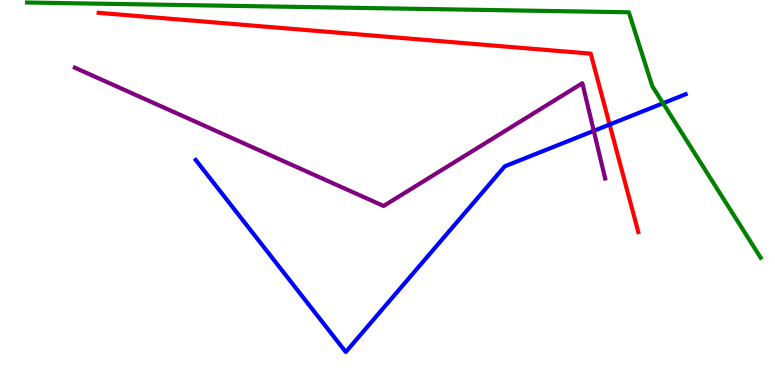[{'lines': ['blue', 'red'], 'intersections': [{'x': 7.87, 'y': 6.77}]}, {'lines': ['green', 'red'], 'intersections': []}, {'lines': ['purple', 'red'], 'intersections': []}, {'lines': ['blue', 'green'], 'intersections': [{'x': 8.56, 'y': 7.32}]}, {'lines': ['blue', 'purple'], 'intersections': [{'x': 7.66, 'y': 6.6}]}, {'lines': ['green', 'purple'], 'intersections': []}]